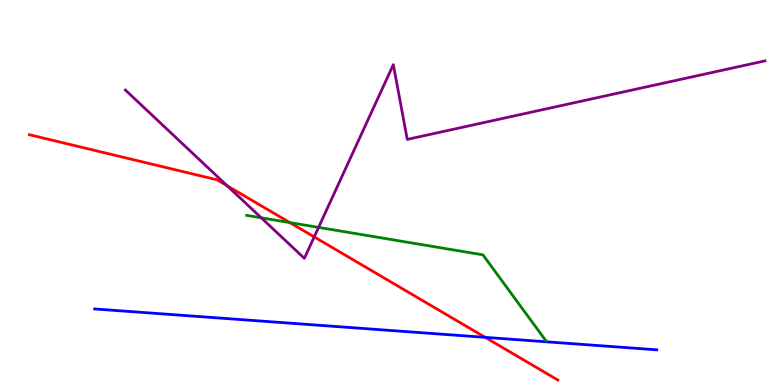[{'lines': ['blue', 'red'], 'intersections': [{'x': 6.26, 'y': 1.24}]}, {'lines': ['green', 'red'], 'intersections': [{'x': 3.74, 'y': 4.22}]}, {'lines': ['purple', 'red'], 'intersections': [{'x': 2.93, 'y': 5.17}, {'x': 4.05, 'y': 3.85}]}, {'lines': ['blue', 'green'], 'intersections': []}, {'lines': ['blue', 'purple'], 'intersections': []}, {'lines': ['green', 'purple'], 'intersections': [{'x': 3.37, 'y': 4.34}, {'x': 4.11, 'y': 4.09}]}]